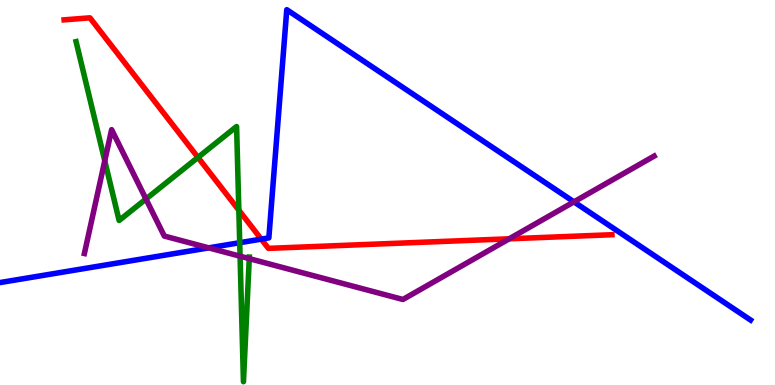[{'lines': ['blue', 'red'], 'intersections': [{'x': 3.37, 'y': 3.79}]}, {'lines': ['green', 'red'], 'intersections': [{'x': 2.55, 'y': 5.91}, {'x': 3.08, 'y': 4.54}]}, {'lines': ['purple', 'red'], 'intersections': [{'x': 6.57, 'y': 3.8}]}, {'lines': ['blue', 'green'], 'intersections': [{'x': 3.09, 'y': 3.7}]}, {'lines': ['blue', 'purple'], 'intersections': [{'x': 2.69, 'y': 3.56}, {'x': 7.41, 'y': 4.76}]}, {'lines': ['green', 'purple'], 'intersections': [{'x': 1.35, 'y': 5.82}, {'x': 1.88, 'y': 4.83}, {'x': 3.1, 'y': 3.35}, {'x': 3.22, 'y': 3.28}]}]